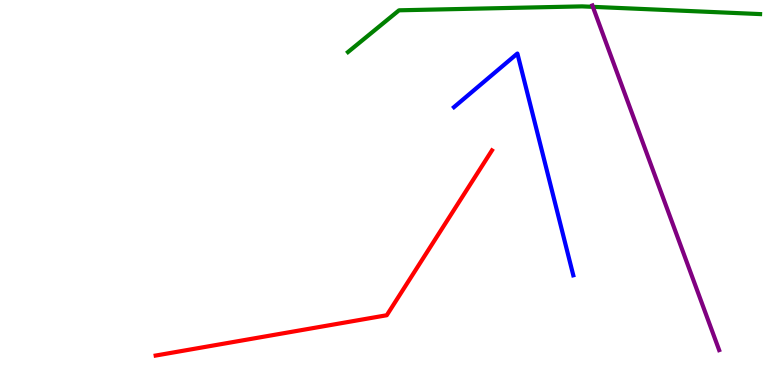[{'lines': ['blue', 'red'], 'intersections': []}, {'lines': ['green', 'red'], 'intersections': []}, {'lines': ['purple', 'red'], 'intersections': []}, {'lines': ['blue', 'green'], 'intersections': []}, {'lines': ['blue', 'purple'], 'intersections': []}, {'lines': ['green', 'purple'], 'intersections': [{'x': 7.65, 'y': 9.82}]}]